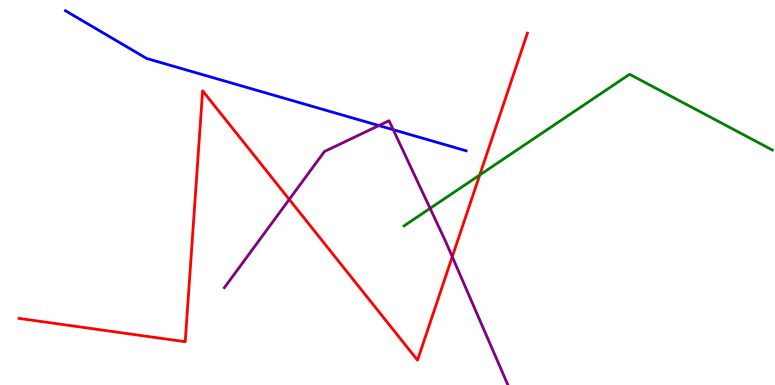[{'lines': ['blue', 'red'], 'intersections': []}, {'lines': ['green', 'red'], 'intersections': [{'x': 6.19, 'y': 5.45}]}, {'lines': ['purple', 'red'], 'intersections': [{'x': 3.73, 'y': 4.82}, {'x': 5.84, 'y': 3.33}]}, {'lines': ['blue', 'green'], 'intersections': []}, {'lines': ['blue', 'purple'], 'intersections': [{'x': 4.89, 'y': 6.74}, {'x': 5.07, 'y': 6.63}]}, {'lines': ['green', 'purple'], 'intersections': [{'x': 5.55, 'y': 4.59}]}]